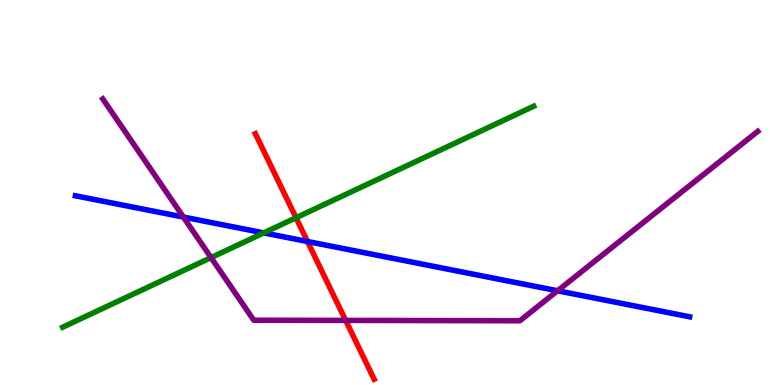[{'lines': ['blue', 'red'], 'intersections': [{'x': 3.97, 'y': 3.73}]}, {'lines': ['green', 'red'], 'intersections': [{'x': 3.82, 'y': 4.34}]}, {'lines': ['purple', 'red'], 'intersections': [{'x': 4.46, 'y': 1.68}]}, {'lines': ['blue', 'green'], 'intersections': [{'x': 3.4, 'y': 3.95}]}, {'lines': ['blue', 'purple'], 'intersections': [{'x': 2.37, 'y': 4.36}, {'x': 7.19, 'y': 2.45}]}, {'lines': ['green', 'purple'], 'intersections': [{'x': 2.72, 'y': 3.31}]}]